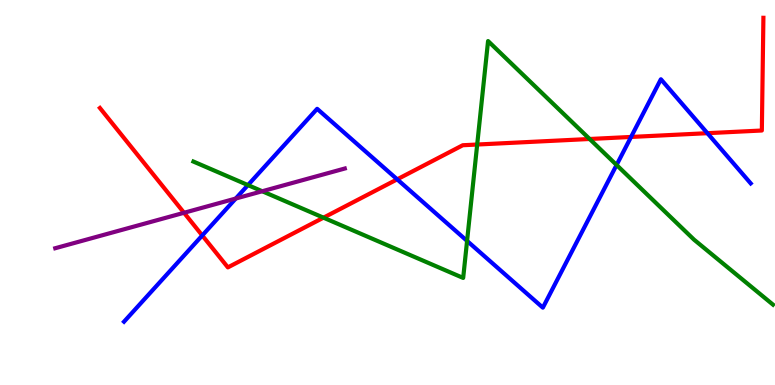[{'lines': ['blue', 'red'], 'intersections': [{'x': 2.61, 'y': 3.88}, {'x': 5.13, 'y': 5.34}, {'x': 8.14, 'y': 6.44}, {'x': 9.13, 'y': 6.54}]}, {'lines': ['green', 'red'], 'intersections': [{'x': 4.17, 'y': 4.35}, {'x': 6.16, 'y': 6.25}, {'x': 7.61, 'y': 6.39}]}, {'lines': ['purple', 'red'], 'intersections': [{'x': 2.37, 'y': 4.47}]}, {'lines': ['blue', 'green'], 'intersections': [{'x': 3.2, 'y': 5.19}, {'x': 6.03, 'y': 3.74}, {'x': 7.96, 'y': 5.71}]}, {'lines': ['blue', 'purple'], 'intersections': [{'x': 3.04, 'y': 4.84}]}, {'lines': ['green', 'purple'], 'intersections': [{'x': 3.38, 'y': 5.03}]}]